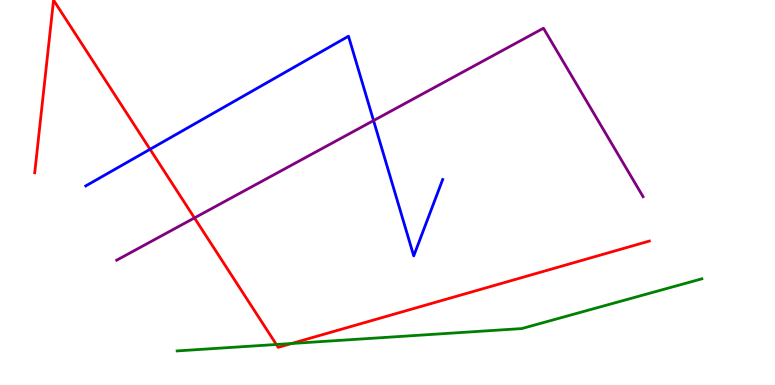[{'lines': ['blue', 'red'], 'intersections': [{'x': 1.94, 'y': 6.12}]}, {'lines': ['green', 'red'], 'intersections': [{'x': 3.57, 'y': 1.05}, {'x': 3.76, 'y': 1.08}]}, {'lines': ['purple', 'red'], 'intersections': [{'x': 2.51, 'y': 4.34}]}, {'lines': ['blue', 'green'], 'intersections': []}, {'lines': ['blue', 'purple'], 'intersections': [{'x': 4.82, 'y': 6.87}]}, {'lines': ['green', 'purple'], 'intersections': []}]